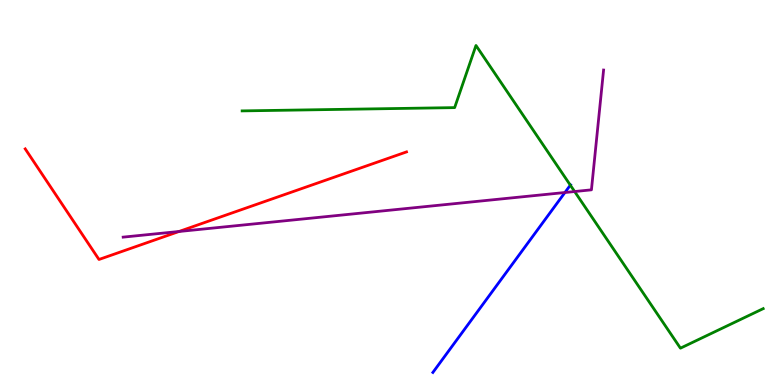[{'lines': ['blue', 'red'], 'intersections': []}, {'lines': ['green', 'red'], 'intersections': []}, {'lines': ['purple', 'red'], 'intersections': [{'x': 2.31, 'y': 3.99}]}, {'lines': ['blue', 'green'], 'intersections': [{'x': 7.36, 'y': 5.19}]}, {'lines': ['blue', 'purple'], 'intersections': [{'x': 7.29, 'y': 5.0}]}, {'lines': ['green', 'purple'], 'intersections': [{'x': 7.41, 'y': 5.03}]}]